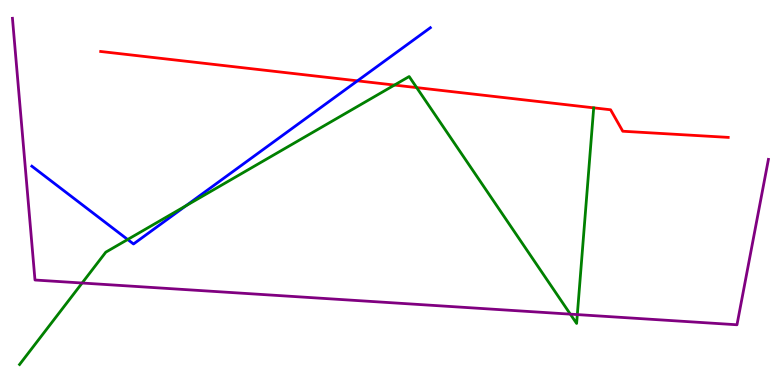[{'lines': ['blue', 'red'], 'intersections': [{'x': 4.61, 'y': 7.9}]}, {'lines': ['green', 'red'], 'intersections': [{'x': 5.09, 'y': 7.79}, {'x': 5.38, 'y': 7.72}]}, {'lines': ['purple', 'red'], 'intersections': []}, {'lines': ['blue', 'green'], 'intersections': [{'x': 1.65, 'y': 3.78}, {'x': 2.4, 'y': 4.66}]}, {'lines': ['blue', 'purple'], 'intersections': []}, {'lines': ['green', 'purple'], 'intersections': [{'x': 1.06, 'y': 2.65}, {'x': 7.36, 'y': 1.84}, {'x': 7.45, 'y': 1.83}]}]